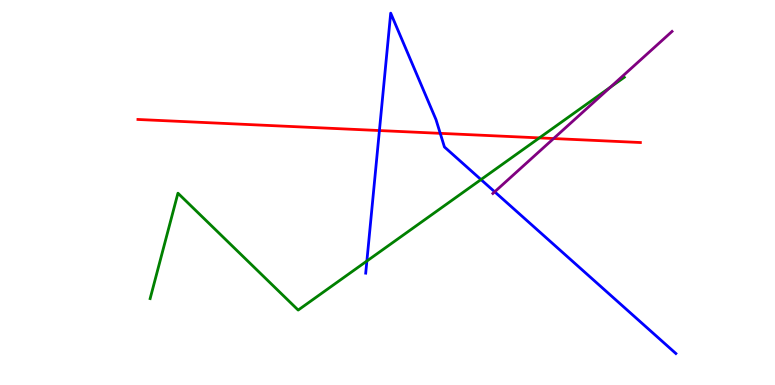[{'lines': ['blue', 'red'], 'intersections': [{'x': 4.9, 'y': 6.61}, {'x': 5.68, 'y': 6.54}]}, {'lines': ['green', 'red'], 'intersections': [{'x': 6.96, 'y': 6.42}]}, {'lines': ['purple', 'red'], 'intersections': [{'x': 7.14, 'y': 6.4}]}, {'lines': ['blue', 'green'], 'intersections': [{'x': 4.73, 'y': 3.22}, {'x': 6.21, 'y': 5.34}]}, {'lines': ['blue', 'purple'], 'intersections': [{'x': 6.38, 'y': 5.02}]}, {'lines': ['green', 'purple'], 'intersections': [{'x': 7.88, 'y': 7.73}]}]